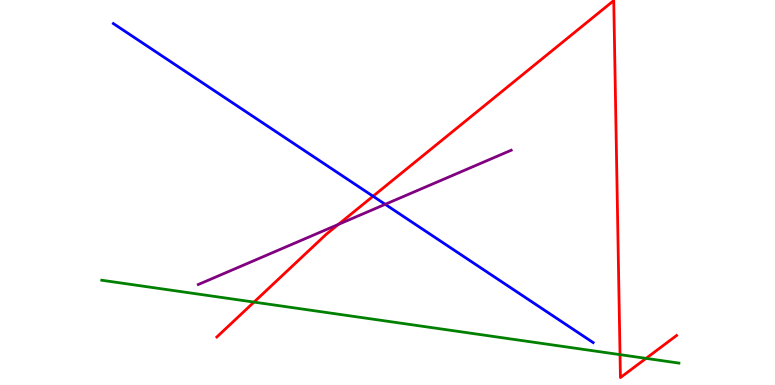[{'lines': ['blue', 'red'], 'intersections': [{'x': 4.81, 'y': 4.9}]}, {'lines': ['green', 'red'], 'intersections': [{'x': 3.28, 'y': 2.15}, {'x': 8.0, 'y': 0.789}, {'x': 8.34, 'y': 0.692}]}, {'lines': ['purple', 'red'], 'intersections': [{'x': 4.37, 'y': 4.17}]}, {'lines': ['blue', 'green'], 'intersections': []}, {'lines': ['blue', 'purple'], 'intersections': [{'x': 4.97, 'y': 4.69}]}, {'lines': ['green', 'purple'], 'intersections': []}]